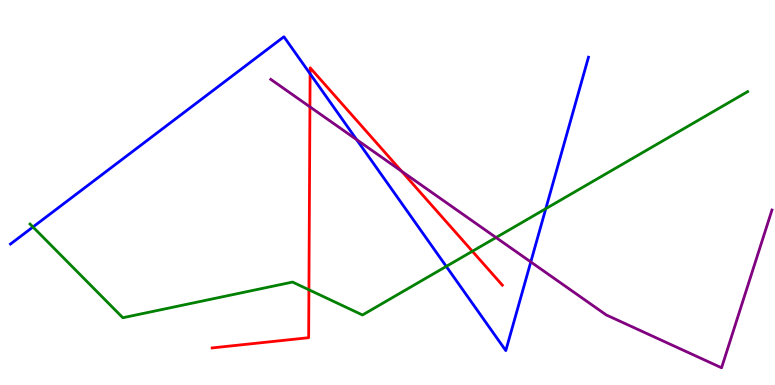[{'lines': ['blue', 'red'], 'intersections': [{'x': 4.0, 'y': 8.08}]}, {'lines': ['green', 'red'], 'intersections': [{'x': 3.99, 'y': 2.47}, {'x': 6.1, 'y': 3.47}]}, {'lines': ['purple', 'red'], 'intersections': [{'x': 4.0, 'y': 7.22}, {'x': 5.18, 'y': 5.55}]}, {'lines': ['blue', 'green'], 'intersections': [{'x': 0.425, 'y': 4.1}, {'x': 5.76, 'y': 3.08}, {'x': 7.04, 'y': 4.58}]}, {'lines': ['blue', 'purple'], 'intersections': [{'x': 4.6, 'y': 6.37}, {'x': 6.85, 'y': 3.2}]}, {'lines': ['green', 'purple'], 'intersections': [{'x': 6.4, 'y': 3.83}]}]